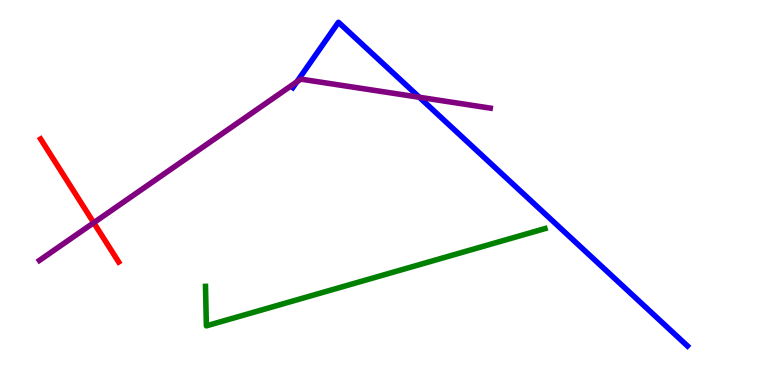[{'lines': ['blue', 'red'], 'intersections': []}, {'lines': ['green', 'red'], 'intersections': []}, {'lines': ['purple', 'red'], 'intersections': [{'x': 1.21, 'y': 4.21}]}, {'lines': ['blue', 'green'], 'intersections': []}, {'lines': ['blue', 'purple'], 'intersections': [{'x': 3.83, 'y': 7.87}, {'x': 5.41, 'y': 7.47}]}, {'lines': ['green', 'purple'], 'intersections': []}]